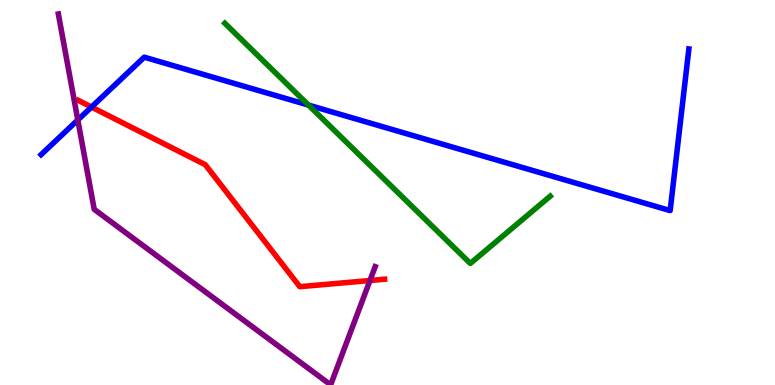[{'lines': ['blue', 'red'], 'intersections': [{'x': 1.18, 'y': 7.22}]}, {'lines': ['green', 'red'], 'intersections': []}, {'lines': ['purple', 'red'], 'intersections': [{'x': 4.77, 'y': 2.71}]}, {'lines': ['blue', 'green'], 'intersections': [{'x': 3.98, 'y': 7.27}]}, {'lines': ['blue', 'purple'], 'intersections': [{'x': 1.0, 'y': 6.88}]}, {'lines': ['green', 'purple'], 'intersections': []}]